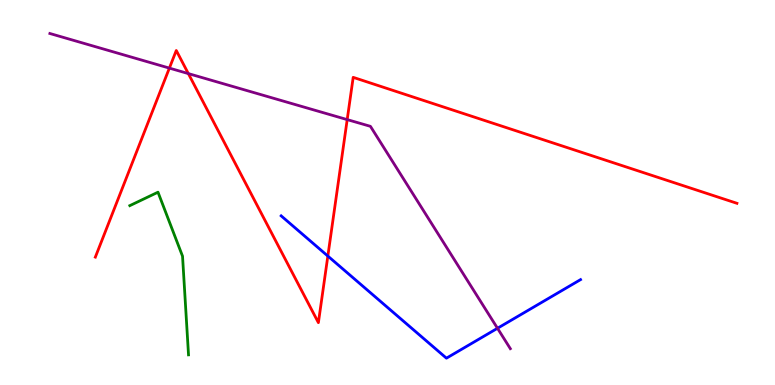[{'lines': ['blue', 'red'], 'intersections': [{'x': 4.23, 'y': 3.35}]}, {'lines': ['green', 'red'], 'intersections': []}, {'lines': ['purple', 'red'], 'intersections': [{'x': 2.19, 'y': 8.23}, {'x': 2.43, 'y': 8.09}, {'x': 4.48, 'y': 6.89}]}, {'lines': ['blue', 'green'], 'intersections': []}, {'lines': ['blue', 'purple'], 'intersections': [{'x': 6.42, 'y': 1.47}]}, {'lines': ['green', 'purple'], 'intersections': []}]